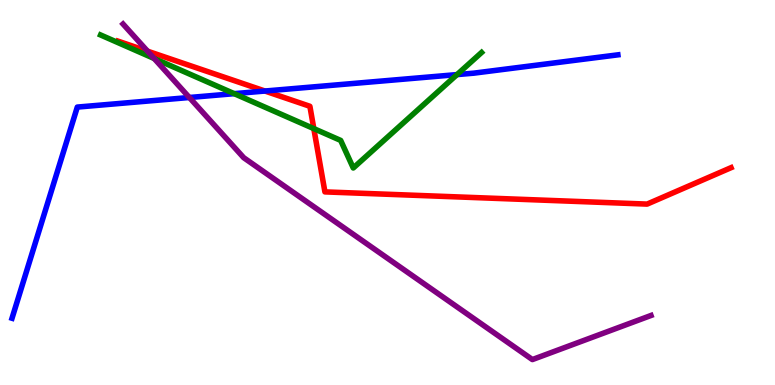[{'lines': ['blue', 'red'], 'intersections': [{'x': 3.42, 'y': 7.64}]}, {'lines': ['green', 'red'], 'intersections': [{'x': 4.05, 'y': 6.66}]}, {'lines': ['purple', 'red'], 'intersections': [{'x': 1.9, 'y': 8.67}]}, {'lines': ['blue', 'green'], 'intersections': [{'x': 3.02, 'y': 7.57}, {'x': 5.9, 'y': 8.06}]}, {'lines': ['blue', 'purple'], 'intersections': [{'x': 2.44, 'y': 7.47}]}, {'lines': ['green', 'purple'], 'intersections': [{'x': 1.99, 'y': 8.48}]}]